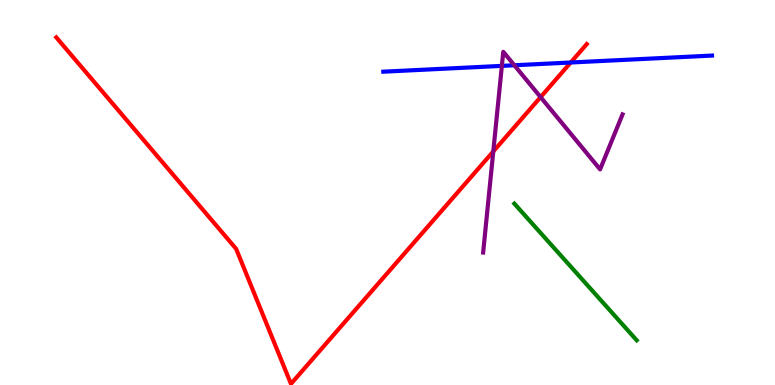[{'lines': ['blue', 'red'], 'intersections': [{'x': 7.36, 'y': 8.38}]}, {'lines': ['green', 'red'], 'intersections': []}, {'lines': ['purple', 'red'], 'intersections': [{'x': 6.36, 'y': 6.07}, {'x': 6.98, 'y': 7.48}]}, {'lines': ['blue', 'green'], 'intersections': []}, {'lines': ['blue', 'purple'], 'intersections': [{'x': 6.48, 'y': 8.29}, {'x': 6.64, 'y': 8.3}]}, {'lines': ['green', 'purple'], 'intersections': []}]